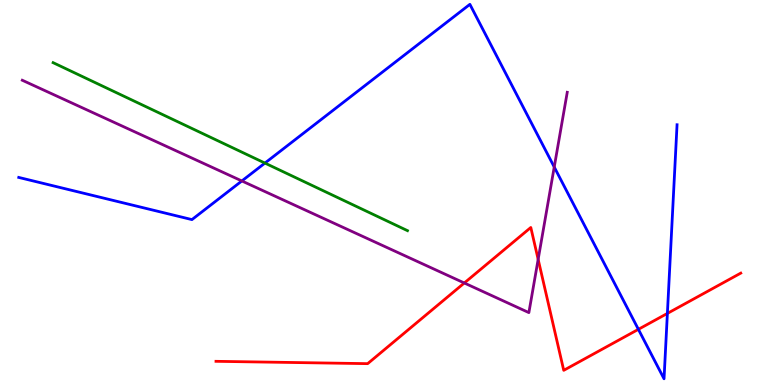[{'lines': ['blue', 'red'], 'intersections': [{'x': 8.24, 'y': 1.45}, {'x': 8.61, 'y': 1.86}]}, {'lines': ['green', 'red'], 'intersections': []}, {'lines': ['purple', 'red'], 'intersections': [{'x': 5.99, 'y': 2.65}, {'x': 6.94, 'y': 3.26}]}, {'lines': ['blue', 'green'], 'intersections': [{'x': 3.42, 'y': 5.76}]}, {'lines': ['blue', 'purple'], 'intersections': [{'x': 3.12, 'y': 5.3}, {'x': 7.15, 'y': 5.66}]}, {'lines': ['green', 'purple'], 'intersections': []}]